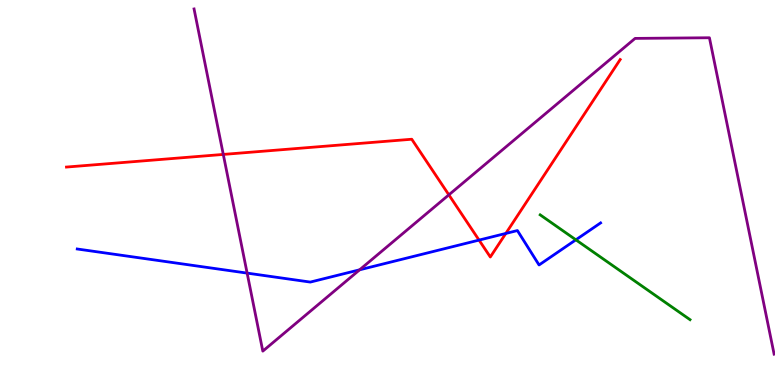[{'lines': ['blue', 'red'], 'intersections': [{'x': 6.18, 'y': 3.76}, {'x': 6.53, 'y': 3.94}]}, {'lines': ['green', 'red'], 'intersections': []}, {'lines': ['purple', 'red'], 'intersections': [{'x': 2.88, 'y': 5.99}, {'x': 5.79, 'y': 4.94}]}, {'lines': ['blue', 'green'], 'intersections': [{'x': 7.43, 'y': 3.77}]}, {'lines': ['blue', 'purple'], 'intersections': [{'x': 3.19, 'y': 2.91}, {'x': 4.64, 'y': 2.99}]}, {'lines': ['green', 'purple'], 'intersections': []}]